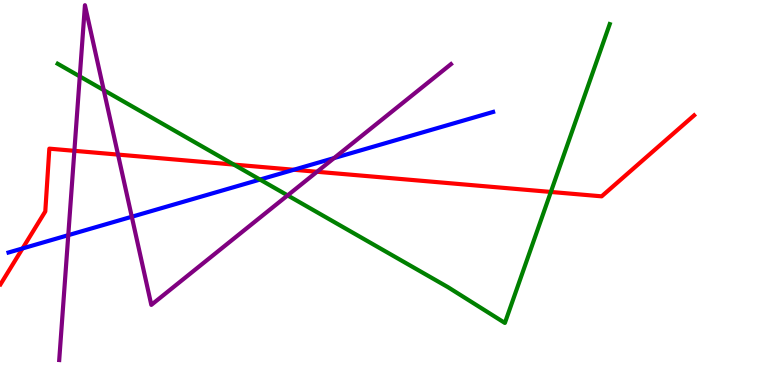[{'lines': ['blue', 'red'], 'intersections': [{'x': 0.291, 'y': 3.55}, {'x': 3.79, 'y': 5.59}]}, {'lines': ['green', 'red'], 'intersections': [{'x': 3.02, 'y': 5.73}, {'x': 7.11, 'y': 5.01}]}, {'lines': ['purple', 'red'], 'intersections': [{'x': 0.96, 'y': 6.08}, {'x': 1.52, 'y': 5.98}, {'x': 4.09, 'y': 5.54}]}, {'lines': ['blue', 'green'], 'intersections': [{'x': 3.35, 'y': 5.34}]}, {'lines': ['blue', 'purple'], 'intersections': [{'x': 0.881, 'y': 3.89}, {'x': 1.7, 'y': 4.37}, {'x': 4.31, 'y': 5.89}]}, {'lines': ['green', 'purple'], 'intersections': [{'x': 1.03, 'y': 8.02}, {'x': 1.34, 'y': 7.66}, {'x': 3.71, 'y': 4.93}]}]